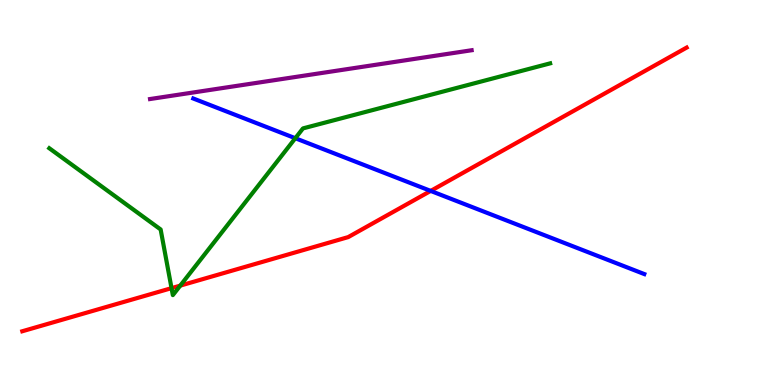[{'lines': ['blue', 'red'], 'intersections': [{'x': 5.56, 'y': 5.04}]}, {'lines': ['green', 'red'], 'intersections': [{'x': 2.21, 'y': 2.52}, {'x': 2.33, 'y': 2.58}]}, {'lines': ['purple', 'red'], 'intersections': []}, {'lines': ['blue', 'green'], 'intersections': [{'x': 3.81, 'y': 6.41}]}, {'lines': ['blue', 'purple'], 'intersections': []}, {'lines': ['green', 'purple'], 'intersections': []}]